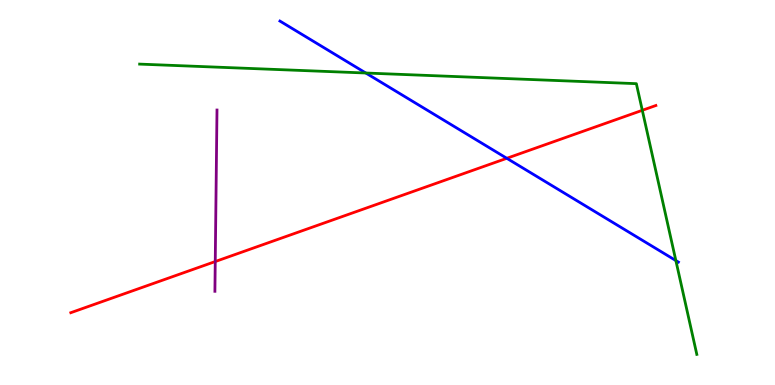[{'lines': ['blue', 'red'], 'intersections': [{'x': 6.54, 'y': 5.89}]}, {'lines': ['green', 'red'], 'intersections': [{'x': 8.29, 'y': 7.13}]}, {'lines': ['purple', 'red'], 'intersections': [{'x': 2.78, 'y': 3.21}]}, {'lines': ['blue', 'green'], 'intersections': [{'x': 4.72, 'y': 8.1}, {'x': 8.72, 'y': 3.23}]}, {'lines': ['blue', 'purple'], 'intersections': []}, {'lines': ['green', 'purple'], 'intersections': []}]